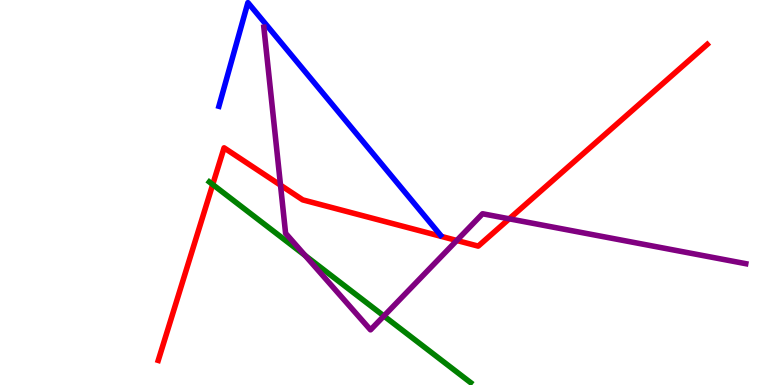[{'lines': ['blue', 'red'], 'intersections': []}, {'lines': ['green', 'red'], 'intersections': [{'x': 2.74, 'y': 5.21}]}, {'lines': ['purple', 'red'], 'intersections': [{'x': 3.62, 'y': 5.19}, {'x': 5.89, 'y': 3.75}, {'x': 6.57, 'y': 4.32}]}, {'lines': ['blue', 'green'], 'intersections': []}, {'lines': ['blue', 'purple'], 'intersections': []}, {'lines': ['green', 'purple'], 'intersections': [{'x': 3.94, 'y': 3.36}, {'x': 4.95, 'y': 1.79}]}]